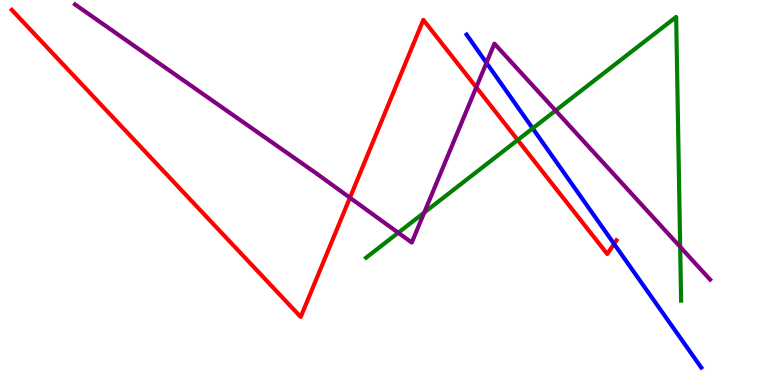[{'lines': ['blue', 'red'], 'intersections': [{'x': 7.92, 'y': 3.67}]}, {'lines': ['green', 'red'], 'intersections': [{'x': 6.68, 'y': 6.36}]}, {'lines': ['purple', 'red'], 'intersections': [{'x': 4.52, 'y': 4.86}, {'x': 6.15, 'y': 7.73}]}, {'lines': ['blue', 'green'], 'intersections': [{'x': 6.87, 'y': 6.67}]}, {'lines': ['blue', 'purple'], 'intersections': [{'x': 6.28, 'y': 8.37}]}, {'lines': ['green', 'purple'], 'intersections': [{'x': 5.14, 'y': 3.95}, {'x': 5.47, 'y': 4.48}, {'x': 7.17, 'y': 7.13}, {'x': 8.78, 'y': 3.59}]}]